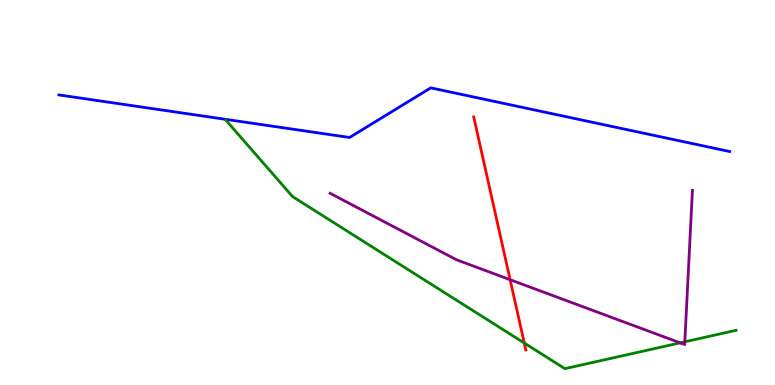[{'lines': ['blue', 'red'], 'intersections': []}, {'lines': ['green', 'red'], 'intersections': [{'x': 6.76, 'y': 1.09}]}, {'lines': ['purple', 'red'], 'intersections': [{'x': 6.58, 'y': 2.73}]}, {'lines': ['blue', 'green'], 'intersections': []}, {'lines': ['blue', 'purple'], 'intersections': []}, {'lines': ['green', 'purple'], 'intersections': [{'x': 8.78, 'y': 1.09}, {'x': 8.84, 'y': 1.12}]}]